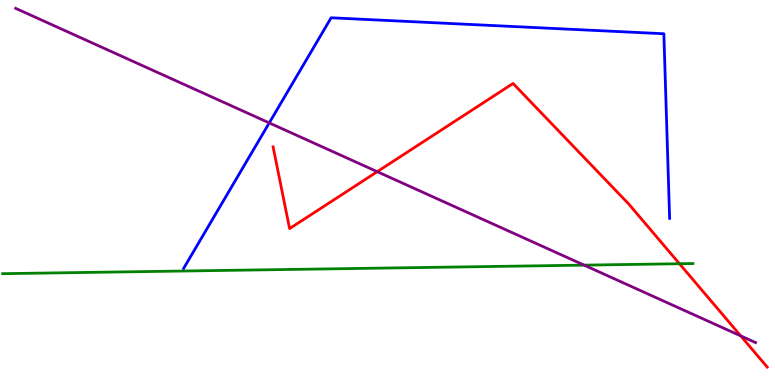[{'lines': ['blue', 'red'], 'intersections': []}, {'lines': ['green', 'red'], 'intersections': [{'x': 8.77, 'y': 3.15}]}, {'lines': ['purple', 'red'], 'intersections': [{'x': 4.87, 'y': 5.54}, {'x': 9.56, 'y': 1.28}]}, {'lines': ['blue', 'green'], 'intersections': []}, {'lines': ['blue', 'purple'], 'intersections': [{'x': 3.47, 'y': 6.81}]}, {'lines': ['green', 'purple'], 'intersections': [{'x': 7.54, 'y': 3.11}]}]